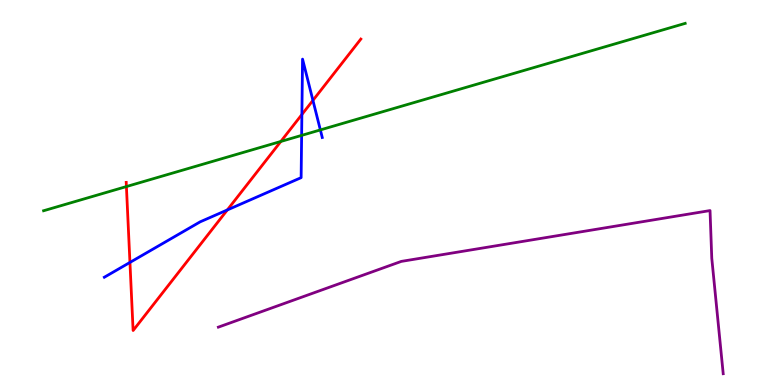[{'lines': ['blue', 'red'], 'intersections': [{'x': 1.68, 'y': 3.18}, {'x': 2.93, 'y': 4.55}, {'x': 3.9, 'y': 7.03}, {'x': 4.04, 'y': 7.39}]}, {'lines': ['green', 'red'], 'intersections': [{'x': 1.63, 'y': 5.15}, {'x': 3.62, 'y': 6.33}]}, {'lines': ['purple', 'red'], 'intersections': []}, {'lines': ['blue', 'green'], 'intersections': [{'x': 3.89, 'y': 6.48}, {'x': 4.13, 'y': 6.63}]}, {'lines': ['blue', 'purple'], 'intersections': []}, {'lines': ['green', 'purple'], 'intersections': []}]